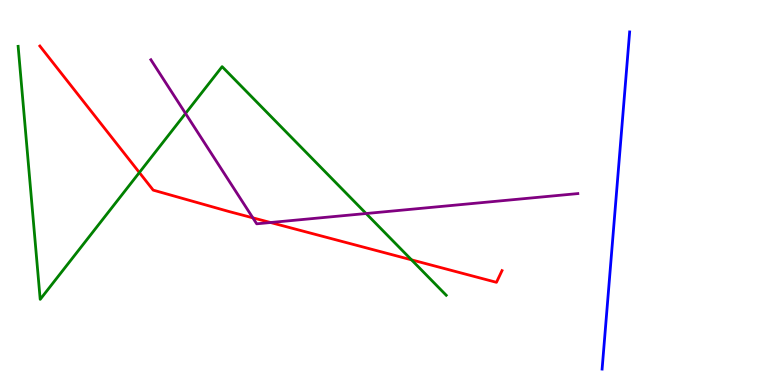[{'lines': ['blue', 'red'], 'intersections': []}, {'lines': ['green', 'red'], 'intersections': [{'x': 1.8, 'y': 5.52}, {'x': 5.31, 'y': 3.25}]}, {'lines': ['purple', 'red'], 'intersections': [{'x': 3.26, 'y': 4.34}, {'x': 3.49, 'y': 4.22}]}, {'lines': ['blue', 'green'], 'intersections': []}, {'lines': ['blue', 'purple'], 'intersections': []}, {'lines': ['green', 'purple'], 'intersections': [{'x': 2.39, 'y': 7.05}, {'x': 4.72, 'y': 4.45}]}]